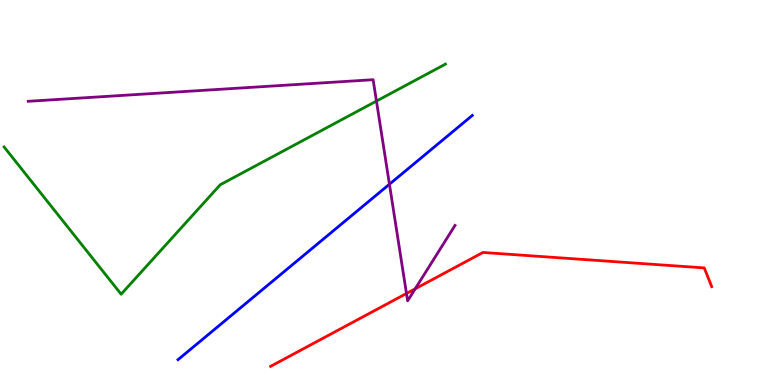[{'lines': ['blue', 'red'], 'intersections': []}, {'lines': ['green', 'red'], 'intersections': []}, {'lines': ['purple', 'red'], 'intersections': [{'x': 5.24, 'y': 2.38}, {'x': 5.36, 'y': 2.5}]}, {'lines': ['blue', 'green'], 'intersections': []}, {'lines': ['blue', 'purple'], 'intersections': [{'x': 5.02, 'y': 5.21}]}, {'lines': ['green', 'purple'], 'intersections': [{'x': 4.86, 'y': 7.37}]}]